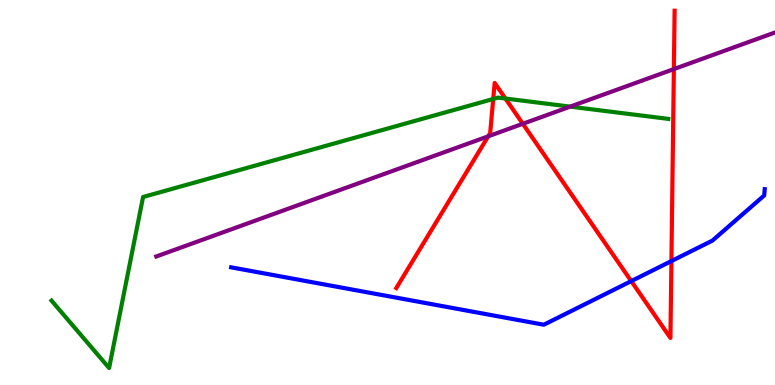[{'lines': ['blue', 'red'], 'intersections': [{'x': 8.15, 'y': 2.7}, {'x': 8.66, 'y': 3.22}]}, {'lines': ['green', 'red'], 'intersections': [{'x': 6.36, 'y': 7.43}, {'x': 6.52, 'y': 7.44}]}, {'lines': ['purple', 'red'], 'intersections': [{'x': 6.3, 'y': 6.46}, {'x': 6.75, 'y': 6.78}, {'x': 8.7, 'y': 8.21}]}, {'lines': ['blue', 'green'], 'intersections': []}, {'lines': ['blue', 'purple'], 'intersections': []}, {'lines': ['green', 'purple'], 'intersections': [{'x': 7.36, 'y': 7.23}]}]